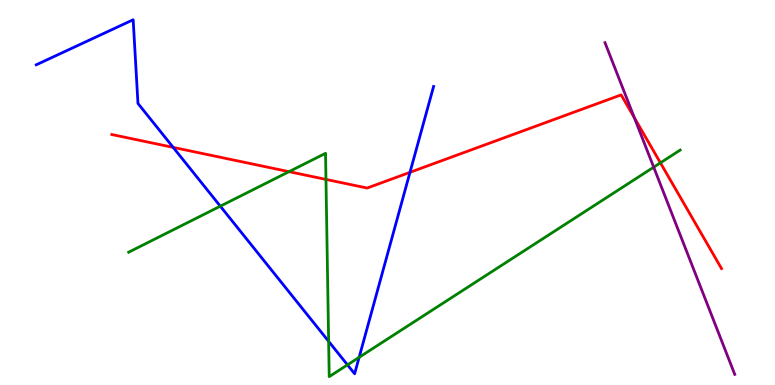[{'lines': ['blue', 'red'], 'intersections': [{'x': 2.23, 'y': 6.17}, {'x': 5.29, 'y': 5.52}]}, {'lines': ['green', 'red'], 'intersections': [{'x': 3.73, 'y': 5.54}, {'x': 4.21, 'y': 5.34}, {'x': 8.52, 'y': 5.77}]}, {'lines': ['purple', 'red'], 'intersections': [{'x': 8.19, 'y': 6.94}]}, {'lines': ['blue', 'green'], 'intersections': [{'x': 2.84, 'y': 4.64}, {'x': 4.24, 'y': 1.13}, {'x': 4.48, 'y': 0.523}, {'x': 4.63, 'y': 0.719}]}, {'lines': ['blue', 'purple'], 'intersections': []}, {'lines': ['green', 'purple'], 'intersections': [{'x': 8.43, 'y': 5.66}]}]